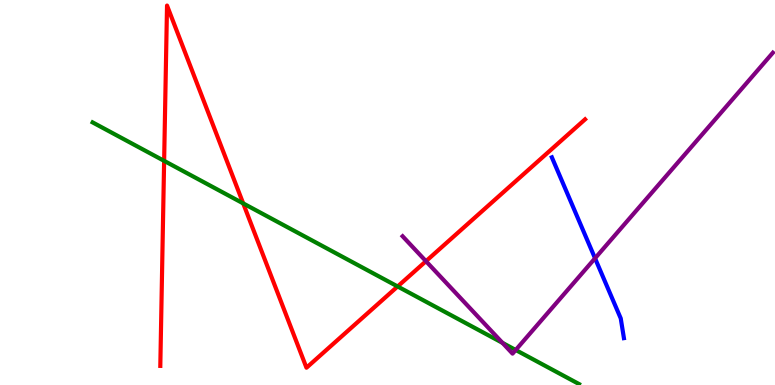[{'lines': ['blue', 'red'], 'intersections': []}, {'lines': ['green', 'red'], 'intersections': [{'x': 2.12, 'y': 5.82}, {'x': 3.14, 'y': 4.72}, {'x': 5.13, 'y': 2.56}]}, {'lines': ['purple', 'red'], 'intersections': [{'x': 5.5, 'y': 3.22}]}, {'lines': ['blue', 'green'], 'intersections': []}, {'lines': ['blue', 'purple'], 'intersections': [{'x': 7.68, 'y': 3.29}]}, {'lines': ['green', 'purple'], 'intersections': [{'x': 6.48, 'y': 1.09}, {'x': 6.65, 'y': 0.91}]}]